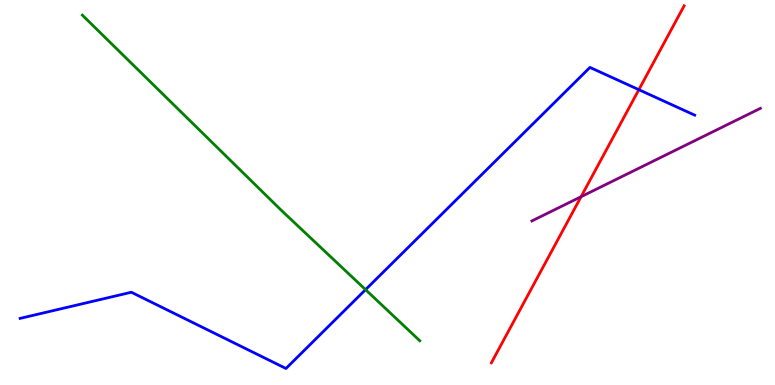[{'lines': ['blue', 'red'], 'intersections': [{'x': 8.24, 'y': 7.67}]}, {'lines': ['green', 'red'], 'intersections': []}, {'lines': ['purple', 'red'], 'intersections': [{'x': 7.5, 'y': 4.89}]}, {'lines': ['blue', 'green'], 'intersections': [{'x': 4.72, 'y': 2.48}]}, {'lines': ['blue', 'purple'], 'intersections': []}, {'lines': ['green', 'purple'], 'intersections': []}]